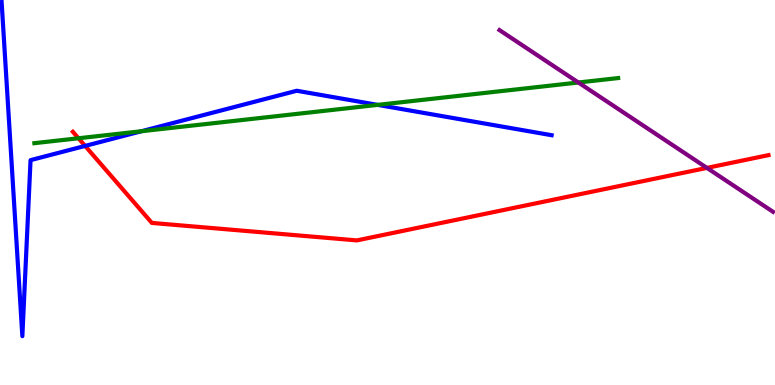[{'lines': ['blue', 'red'], 'intersections': [{'x': 1.1, 'y': 6.21}]}, {'lines': ['green', 'red'], 'intersections': [{'x': 1.01, 'y': 6.41}]}, {'lines': ['purple', 'red'], 'intersections': [{'x': 9.12, 'y': 5.64}]}, {'lines': ['blue', 'green'], 'intersections': [{'x': 1.83, 'y': 6.59}, {'x': 4.87, 'y': 7.28}]}, {'lines': ['blue', 'purple'], 'intersections': []}, {'lines': ['green', 'purple'], 'intersections': [{'x': 7.46, 'y': 7.86}]}]